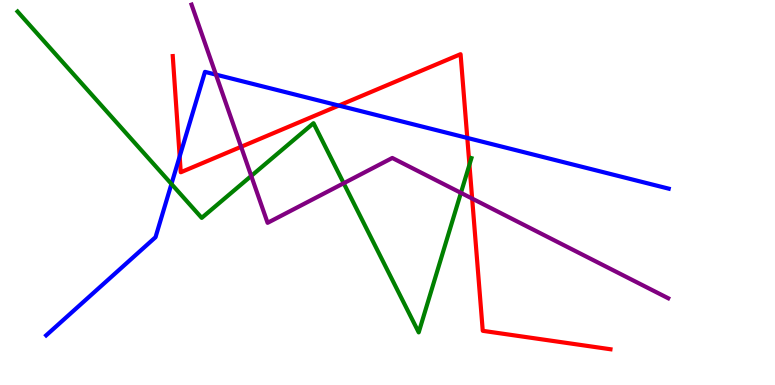[{'lines': ['blue', 'red'], 'intersections': [{'x': 2.32, 'y': 5.94}, {'x': 4.37, 'y': 7.26}, {'x': 6.03, 'y': 6.42}]}, {'lines': ['green', 'red'], 'intersections': [{'x': 6.06, 'y': 5.72}]}, {'lines': ['purple', 'red'], 'intersections': [{'x': 3.11, 'y': 6.19}, {'x': 6.09, 'y': 4.84}]}, {'lines': ['blue', 'green'], 'intersections': [{'x': 2.21, 'y': 5.22}]}, {'lines': ['blue', 'purple'], 'intersections': [{'x': 2.79, 'y': 8.06}]}, {'lines': ['green', 'purple'], 'intersections': [{'x': 3.24, 'y': 5.43}, {'x': 4.43, 'y': 5.24}, {'x': 5.95, 'y': 4.99}]}]